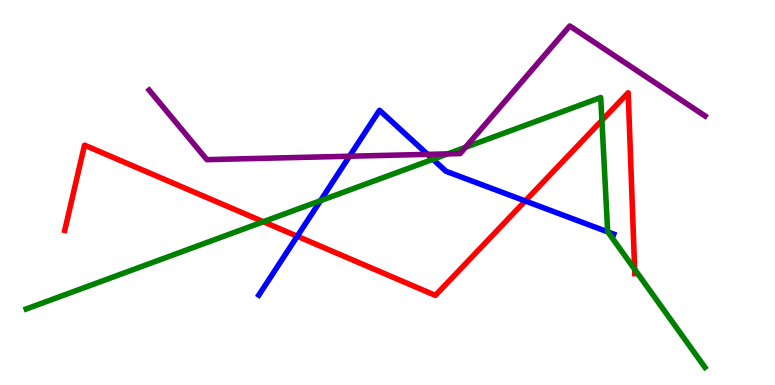[{'lines': ['blue', 'red'], 'intersections': [{'x': 3.84, 'y': 3.86}, {'x': 6.78, 'y': 4.78}]}, {'lines': ['green', 'red'], 'intersections': [{'x': 3.4, 'y': 4.24}, {'x': 7.77, 'y': 6.87}, {'x': 8.19, 'y': 3.01}]}, {'lines': ['purple', 'red'], 'intersections': []}, {'lines': ['blue', 'green'], 'intersections': [{'x': 4.14, 'y': 4.79}, {'x': 5.59, 'y': 5.86}, {'x': 7.84, 'y': 3.98}]}, {'lines': ['blue', 'purple'], 'intersections': [{'x': 4.51, 'y': 5.94}, {'x': 5.52, 'y': 5.99}]}, {'lines': ['green', 'purple'], 'intersections': [{'x': 5.78, 'y': 6.0}, {'x': 6.01, 'y': 6.17}]}]